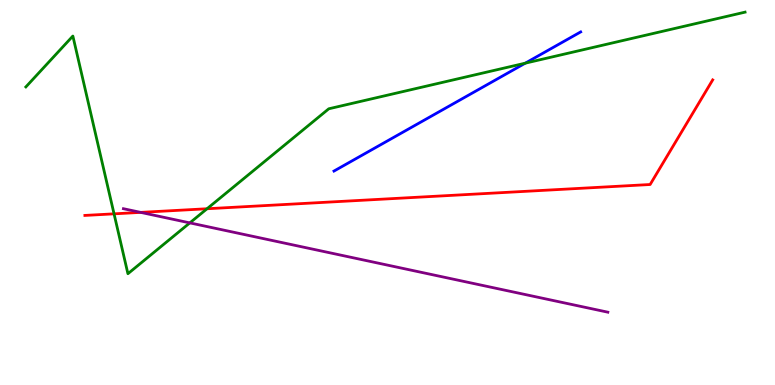[{'lines': ['blue', 'red'], 'intersections': []}, {'lines': ['green', 'red'], 'intersections': [{'x': 1.47, 'y': 4.45}, {'x': 2.67, 'y': 4.58}]}, {'lines': ['purple', 'red'], 'intersections': [{'x': 1.82, 'y': 4.48}]}, {'lines': ['blue', 'green'], 'intersections': [{'x': 6.78, 'y': 8.36}]}, {'lines': ['blue', 'purple'], 'intersections': []}, {'lines': ['green', 'purple'], 'intersections': [{'x': 2.45, 'y': 4.21}]}]